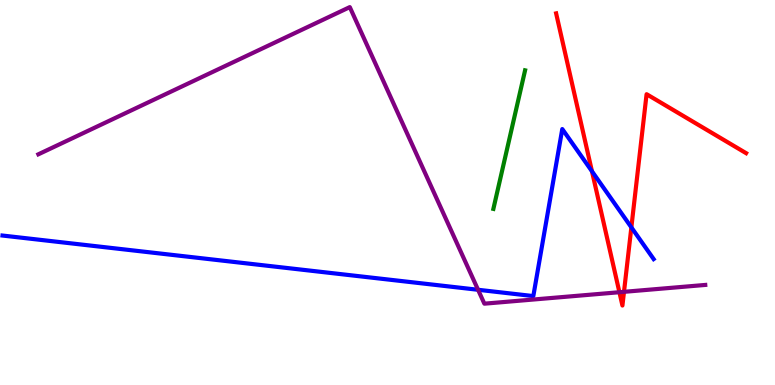[{'lines': ['blue', 'red'], 'intersections': [{'x': 7.64, 'y': 5.55}, {'x': 8.15, 'y': 4.09}]}, {'lines': ['green', 'red'], 'intersections': []}, {'lines': ['purple', 'red'], 'intersections': [{'x': 7.99, 'y': 2.41}, {'x': 8.05, 'y': 2.42}]}, {'lines': ['blue', 'green'], 'intersections': []}, {'lines': ['blue', 'purple'], 'intersections': [{'x': 6.17, 'y': 2.47}]}, {'lines': ['green', 'purple'], 'intersections': []}]